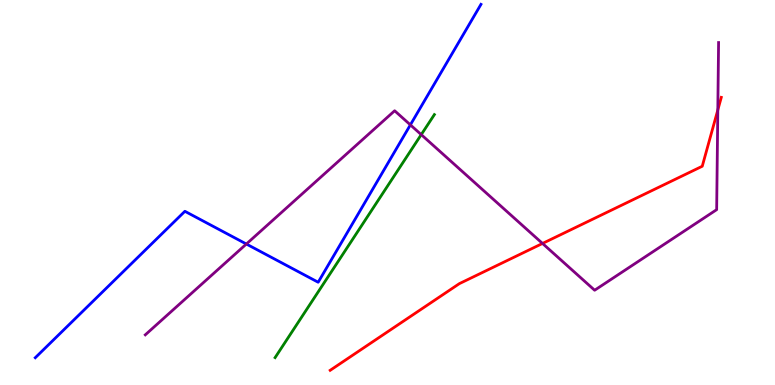[{'lines': ['blue', 'red'], 'intersections': []}, {'lines': ['green', 'red'], 'intersections': []}, {'lines': ['purple', 'red'], 'intersections': [{'x': 7.0, 'y': 3.68}, {'x': 9.26, 'y': 7.14}]}, {'lines': ['blue', 'green'], 'intersections': []}, {'lines': ['blue', 'purple'], 'intersections': [{'x': 3.18, 'y': 3.66}, {'x': 5.3, 'y': 6.76}]}, {'lines': ['green', 'purple'], 'intersections': [{'x': 5.44, 'y': 6.5}]}]